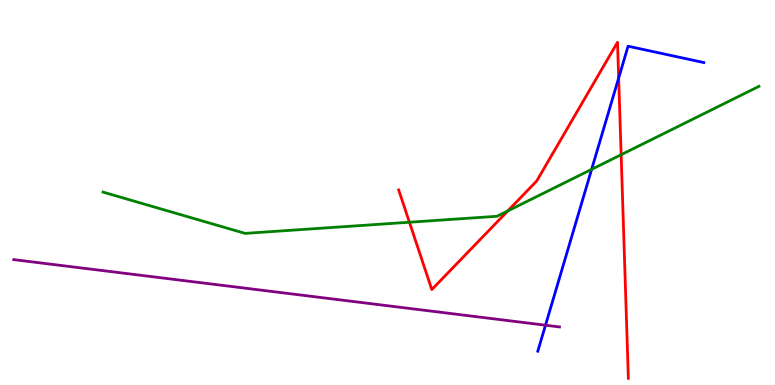[{'lines': ['blue', 'red'], 'intersections': [{'x': 7.98, 'y': 7.97}]}, {'lines': ['green', 'red'], 'intersections': [{'x': 5.28, 'y': 4.23}, {'x': 6.55, 'y': 4.52}, {'x': 8.01, 'y': 5.98}]}, {'lines': ['purple', 'red'], 'intersections': []}, {'lines': ['blue', 'green'], 'intersections': [{'x': 7.63, 'y': 5.6}]}, {'lines': ['blue', 'purple'], 'intersections': [{'x': 7.04, 'y': 1.55}]}, {'lines': ['green', 'purple'], 'intersections': []}]